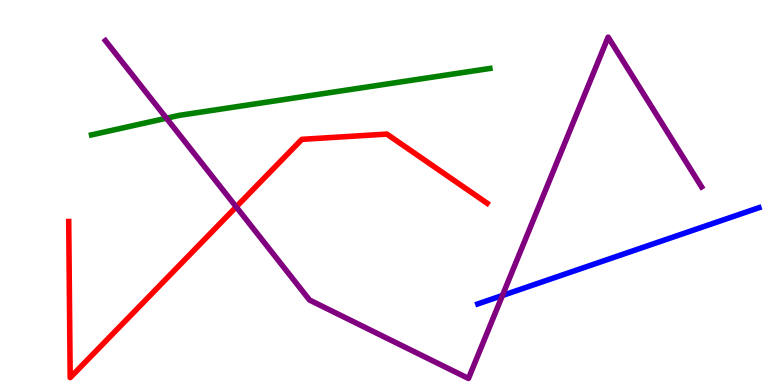[{'lines': ['blue', 'red'], 'intersections': []}, {'lines': ['green', 'red'], 'intersections': []}, {'lines': ['purple', 'red'], 'intersections': [{'x': 3.05, 'y': 4.63}]}, {'lines': ['blue', 'green'], 'intersections': []}, {'lines': ['blue', 'purple'], 'intersections': [{'x': 6.48, 'y': 2.32}]}, {'lines': ['green', 'purple'], 'intersections': [{'x': 2.15, 'y': 6.93}]}]